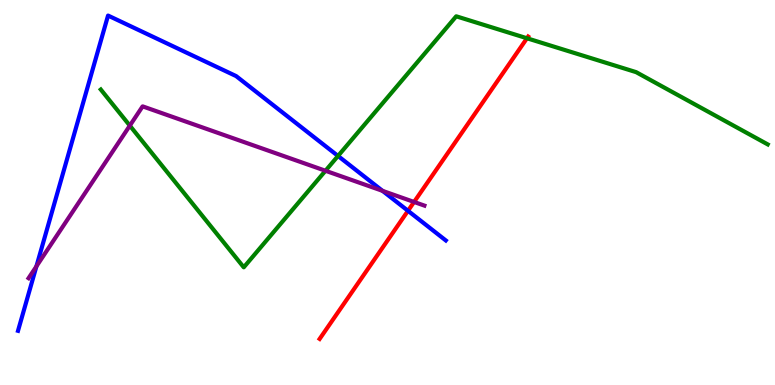[{'lines': ['blue', 'red'], 'intersections': [{'x': 5.26, 'y': 4.52}]}, {'lines': ['green', 'red'], 'intersections': [{'x': 6.8, 'y': 9.01}]}, {'lines': ['purple', 'red'], 'intersections': [{'x': 5.34, 'y': 4.75}]}, {'lines': ['blue', 'green'], 'intersections': [{'x': 4.36, 'y': 5.95}]}, {'lines': ['blue', 'purple'], 'intersections': [{'x': 0.47, 'y': 3.08}, {'x': 4.94, 'y': 5.04}]}, {'lines': ['green', 'purple'], 'intersections': [{'x': 1.68, 'y': 6.74}, {'x': 4.2, 'y': 5.56}]}]